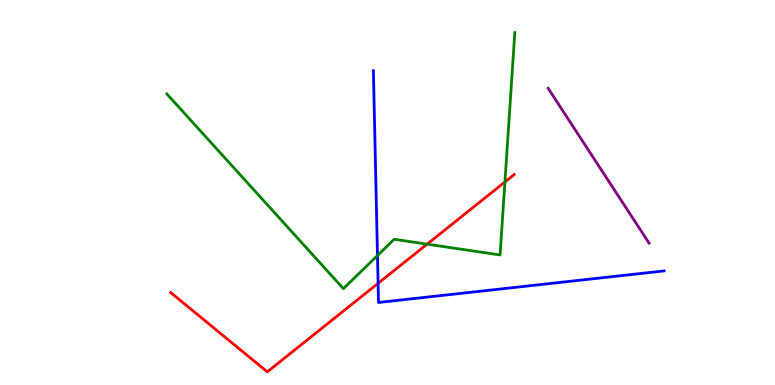[{'lines': ['blue', 'red'], 'intersections': [{'x': 4.88, 'y': 2.64}]}, {'lines': ['green', 'red'], 'intersections': [{'x': 5.51, 'y': 3.66}, {'x': 6.52, 'y': 5.27}]}, {'lines': ['purple', 'red'], 'intersections': []}, {'lines': ['blue', 'green'], 'intersections': [{'x': 4.87, 'y': 3.36}]}, {'lines': ['blue', 'purple'], 'intersections': []}, {'lines': ['green', 'purple'], 'intersections': []}]